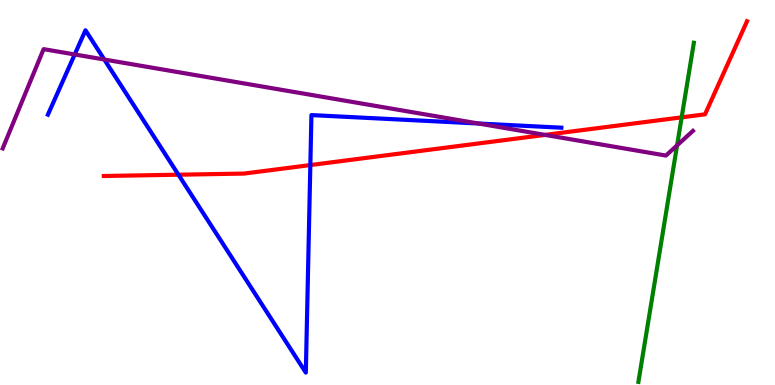[{'lines': ['blue', 'red'], 'intersections': [{'x': 2.3, 'y': 5.46}, {'x': 4.0, 'y': 5.71}]}, {'lines': ['green', 'red'], 'intersections': [{'x': 8.8, 'y': 6.95}]}, {'lines': ['purple', 'red'], 'intersections': [{'x': 7.03, 'y': 6.5}]}, {'lines': ['blue', 'green'], 'intersections': []}, {'lines': ['blue', 'purple'], 'intersections': [{'x': 0.964, 'y': 8.59}, {'x': 1.35, 'y': 8.45}, {'x': 6.17, 'y': 6.79}]}, {'lines': ['green', 'purple'], 'intersections': [{'x': 8.74, 'y': 6.22}]}]